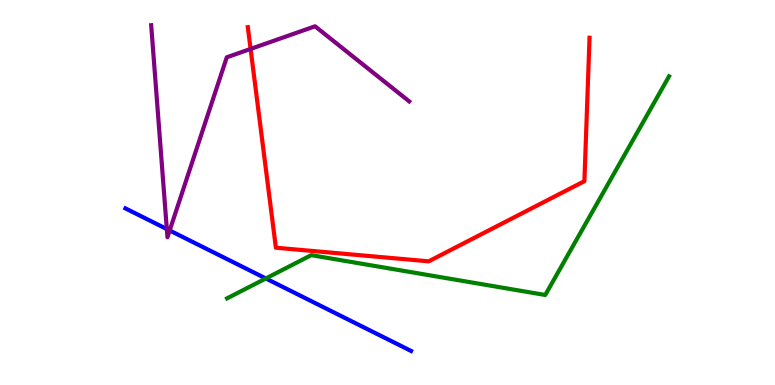[{'lines': ['blue', 'red'], 'intersections': []}, {'lines': ['green', 'red'], 'intersections': []}, {'lines': ['purple', 'red'], 'intersections': [{'x': 3.23, 'y': 8.73}]}, {'lines': ['blue', 'green'], 'intersections': [{'x': 3.43, 'y': 2.77}]}, {'lines': ['blue', 'purple'], 'intersections': [{'x': 2.15, 'y': 4.05}, {'x': 2.19, 'y': 4.01}]}, {'lines': ['green', 'purple'], 'intersections': []}]